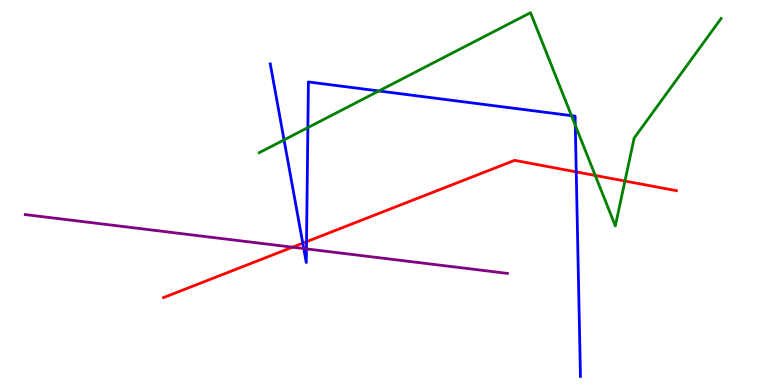[{'lines': ['blue', 'red'], 'intersections': [{'x': 3.91, 'y': 3.68}, {'x': 3.96, 'y': 3.72}, {'x': 7.44, 'y': 5.53}]}, {'lines': ['green', 'red'], 'intersections': [{'x': 7.68, 'y': 5.44}, {'x': 8.06, 'y': 5.3}]}, {'lines': ['purple', 'red'], 'intersections': [{'x': 3.77, 'y': 3.58}]}, {'lines': ['blue', 'green'], 'intersections': [{'x': 3.67, 'y': 6.37}, {'x': 3.97, 'y': 6.69}, {'x': 4.89, 'y': 7.64}, {'x': 7.37, 'y': 7.0}, {'x': 7.42, 'y': 6.75}]}, {'lines': ['blue', 'purple'], 'intersections': [{'x': 3.92, 'y': 3.54}, {'x': 3.95, 'y': 3.54}]}, {'lines': ['green', 'purple'], 'intersections': []}]